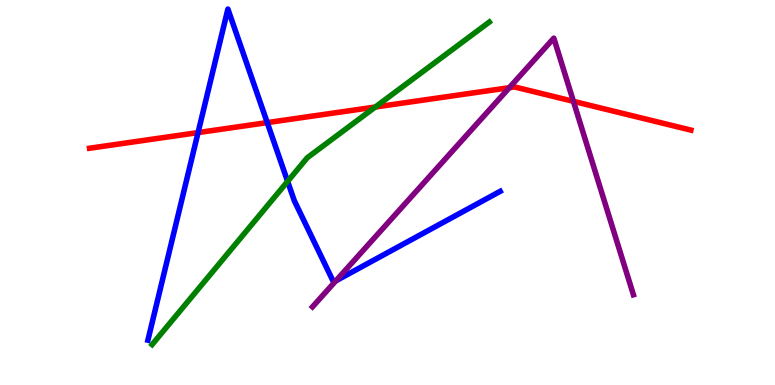[{'lines': ['blue', 'red'], 'intersections': [{'x': 2.56, 'y': 6.56}, {'x': 3.45, 'y': 6.82}]}, {'lines': ['green', 'red'], 'intersections': [{'x': 4.84, 'y': 7.22}]}, {'lines': ['purple', 'red'], 'intersections': [{'x': 6.57, 'y': 7.72}, {'x': 7.4, 'y': 7.37}]}, {'lines': ['blue', 'green'], 'intersections': [{'x': 3.71, 'y': 5.29}]}, {'lines': ['blue', 'purple'], 'intersections': [{'x': 4.33, 'y': 2.7}]}, {'lines': ['green', 'purple'], 'intersections': []}]